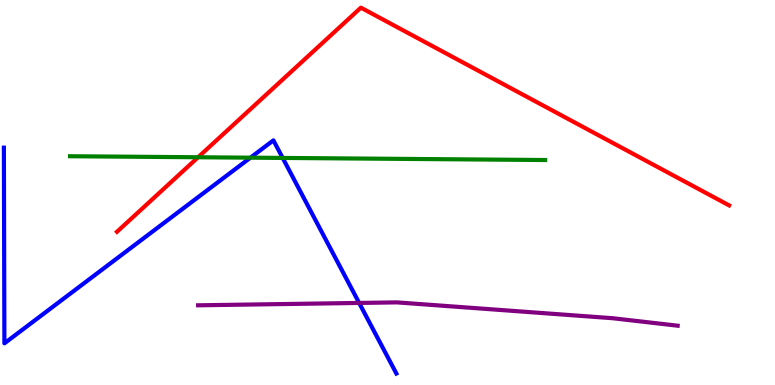[{'lines': ['blue', 'red'], 'intersections': []}, {'lines': ['green', 'red'], 'intersections': [{'x': 2.56, 'y': 5.92}]}, {'lines': ['purple', 'red'], 'intersections': []}, {'lines': ['blue', 'green'], 'intersections': [{'x': 3.23, 'y': 5.9}, {'x': 3.65, 'y': 5.9}]}, {'lines': ['blue', 'purple'], 'intersections': [{'x': 4.63, 'y': 2.13}]}, {'lines': ['green', 'purple'], 'intersections': []}]